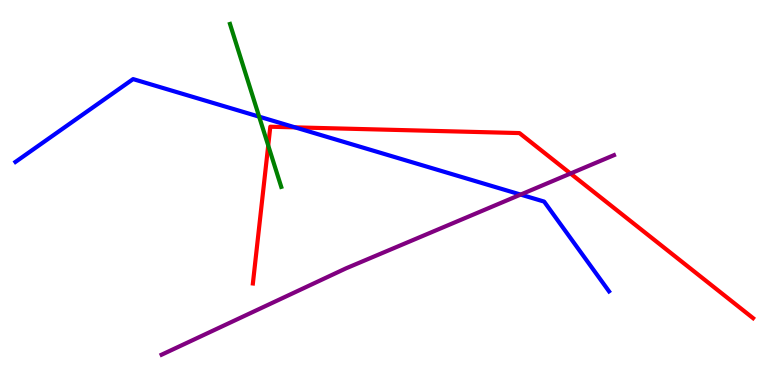[{'lines': ['blue', 'red'], 'intersections': [{'x': 3.81, 'y': 6.69}]}, {'lines': ['green', 'red'], 'intersections': [{'x': 3.46, 'y': 6.22}]}, {'lines': ['purple', 'red'], 'intersections': [{'x': 7.36, 'y': 5.49}]}, {'lines': ['blue', 'green'], 'intersections': [{'x': 3.34, 'y': 6.97}]}, {'lines': ['blue', 'purple'], 'intersections': [{'x': 6.72, 'y': 4.95}]}, {'lines': ['green', 'purple'], 'intersections': []}]